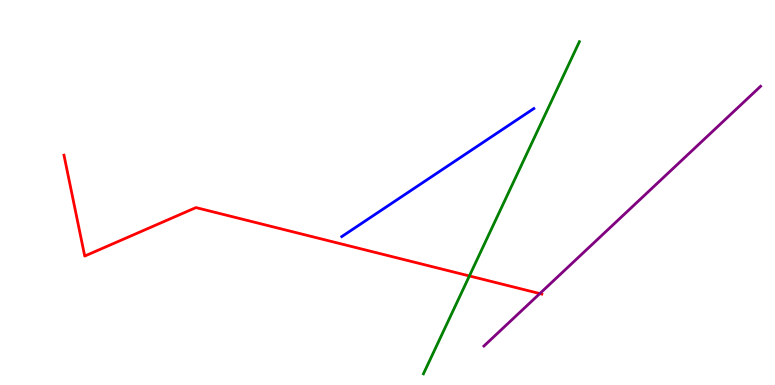[{'lines': ['blue', 'red'], 'intersections': []}, {'lines': ['green', 'red'], 'intersections': [{'x': 6.06, 'y': 2.83}]}, {'lines': ['purple', 'red'], 'intersections': [{'x': 6.97, 'y': 2.37}]}, {'lines': ['blue', 'green'], 'intersections': []}, {'lines': ['blue', 'purple'], 'intersections': []}, {'lines': ['green', 'purple'], 'intersections': []}]